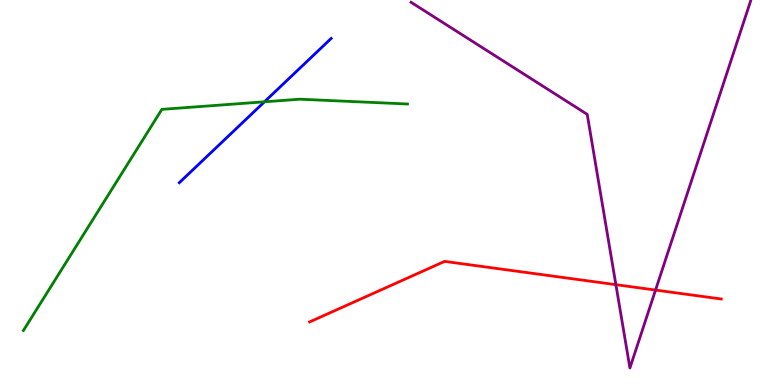[{'lines': ['blue', 'red'], 'intersections': []}, {'lines': ['green', 'red'], 'intersections': []}, {'lines': ['purple', 'red'], 'intersections': [{'x': 7.95, 'y': 2.61}, {'x': 8.46, 'y': 2.47}]}, {'lines': ['blue', 'green'], 'intersections': [{'x': 3.41, 'y': 7.36}]}, {'lines': ['blue', 'purple'], 'intersections': []}, {'lines': ['green', 'purple'], 'intersections': []}]